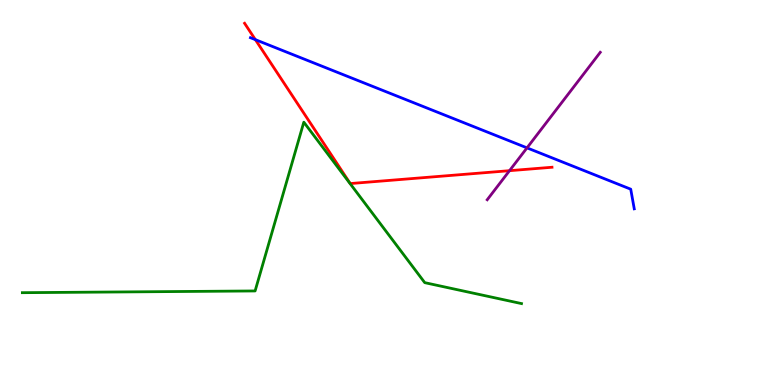[{'lines': ['blue', 'red'], 'intersections': [{'x': 3.3, 'y': 8.97}]}, {'lines': ['green', 'red'], 'intersections': []}, {'lines': ['purple', 'red'], 'intersections': [{'x': 6.57, 'y': 5.57}]}, {'lines': ['blue', 'green'], 'intersections': []}, {'lines': ['blue', 'purple'], 'intersections': [{'x': 6.8, 'y': 6.16}]}, {'lines': ['green', 'purple'], 'intersections': []}]